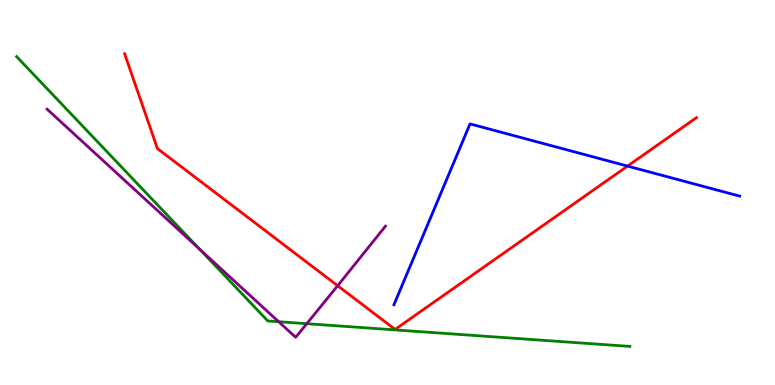[{'lines': ['blue', 'red'], 'intersections': [{'x': 8.1, 'y': 5.69}]}, {'lines': ['green', 'red'], 'intersections': []}, {'lines': ['purple', 'red'], 'intersections': [{'x': 4.36, 'y': 2.58}]}, {'lines': ['blue', 'green'], 'intersections': []}, {'lines': ['blue', 'purple'], 'intersections': []}, {'lines': ['green', 'purple'], 'intersections': [{'x': 2.57, 'y': 3.53}, {'x': 3.6, 'y': 1.64}, {'x': 3.96, 'y': 1.59}]}]